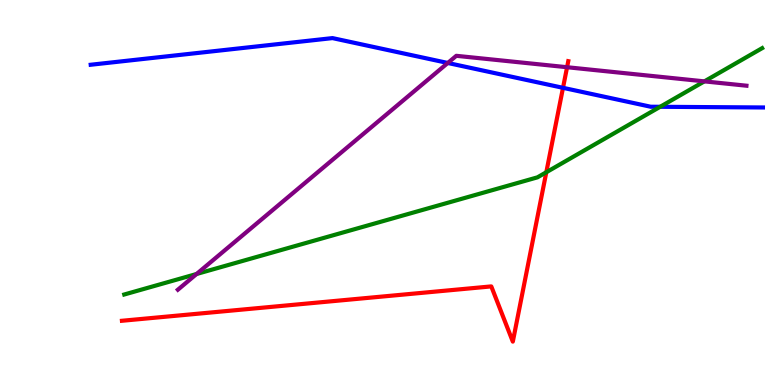[{'lines': ['blue', 'red'], 'intersections': [{'x': 7.26, 'y': 7.72}]}, {'lines': ['green', 'red'], 'intersections': [{'x': 7.05, 'y': 5.53}]}, {'lines': ['purple', 'red'], 'intersections': [{'x': 7.32, 'y': 8.25}]}, {'lines': ['blue', 'green'], 'intersections': [{'x': 8.52, 'y': 7.23}]}, {'lines': ['blue', 'purple'], 'intersections': [{'x': 5.78, 'y': 8.36}]}, {'lines': ['green', 'purple'], 'intersections': [{'x': 2.54, 'y': 2.88}, {'x': 9.09, 'y': 7.89}]}]